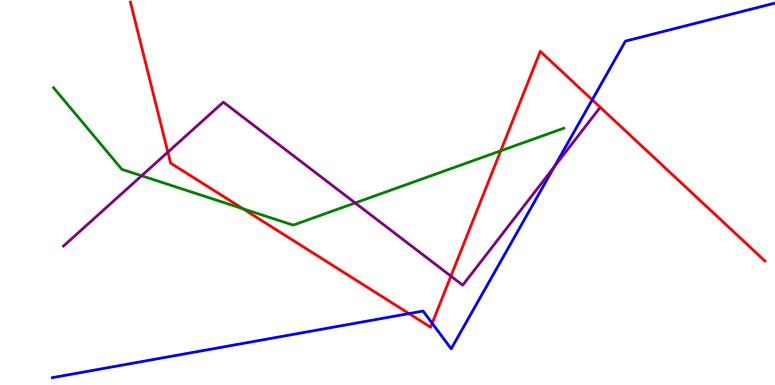[{'lines': ['blue', 'red'], 'intersections': [{'x': 5.28, 'y': 1.86}, {'x': 5.58, 'y': 1.6}, {'x': 7.64, 'y': 7.41}]}, {'lines': ['green', 'red'], 'intersections': [{'x': 3.13, 'y': 4.58}, {'x': 6.46, 'y': 6.08}]}, {'lines': ['purple', 'red'], 'intersections': [{'x': 2.17, 'y': 6.05}, {'x': 5.82, 'y': 2.83}]}, {'lines': ['blue', 'green'], 'intersections': []}, {'lines': ['blue', 'purple'], 'intersections': [{'x': 7.15, 'y': 5.67}]}, {'lines': ['green', 'purple'], 'intersections': [{'x': 1.83, 'y': 5.43}, {'x': 4.58, 'y': 4.73}]}]